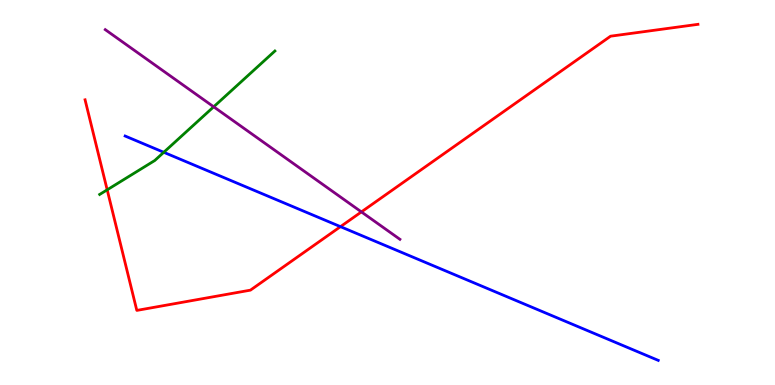[{'lines': ['blue', 'red'], 'intersections': [{'x': 4.39, 'y': 4.11}]}, {'lines': ['green', 'red'], 'intersections': [{'x': 1.38, 'y': 5.07}]}, {'lines': ['purple', 'red'], 'intersections': [{'x': 4.66, 'y': 4.5}]}, {'lines': ['blue', 'green'], 'intersections': [{'x': 2.11, 'y': 6.04}]}, {'lines': ['blue', 'purple'], 'intersections': []}, {'lines': ['green', 'purple'], 'intersections': [{'x': 2.76, 'y': 7.23}]}]